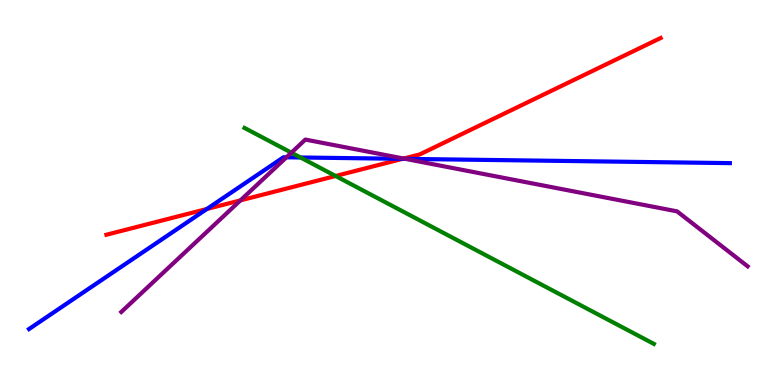[{'lines': ['blue', 'red'], 'intersections': [{'x': 2.67, 'y': 4.57}, {'x': 5.19, 'y': 5.87}]}, {'lines': ['green', 'red'], 'intersections': [{'x': 4.33, 'y': 5.43}]}, {'lines': ['purple', 'red'], 'intersections': [{'x': 3.1, 'y': 4.8}, {'x': 5.21, 'y': 5.88}]}, {'lines': ['blue', 'green'], 'intersections': [{'x': 3.88, 'y': 5.91}]}, {'lines': ['blue', 'purple'], 'intersections': [{'x': 3.7, 'y': 5.91}, {'x': 5.23, 'y': 5.87}]}, {'lines': ['green', 'purple'], 'intersections': [{'x': 3.76, 'y': 6.03}]}]